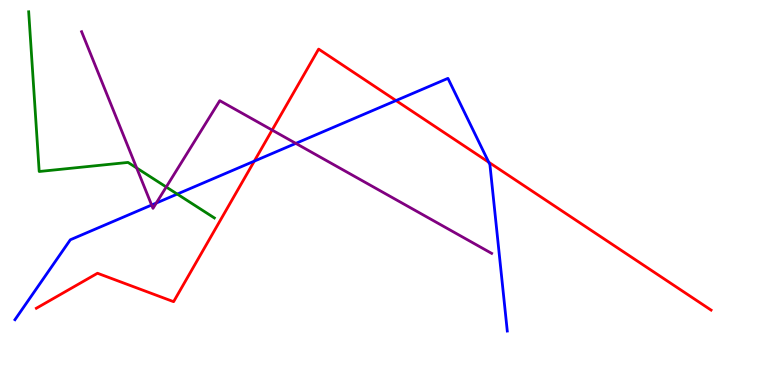[{'lines': ['blue', 'red'], 'intersections': [{'x': 3.28, 'y': 5.81}, {'x': 5.11, 'y': 7.39}, {'x': 6.31, 'y': 5.79}]}, {'lines': ['green', 'red'], 'intersections': []}, {'lines': ['purple', 'red'], 'intersections': [{'x': 3.51, 'y': 6.62}]}, {'lines': ['blue', 'green'], 'intersections': [{'x': 2.29, 'y': 4.96}]}, {'lines': ['blue', 'purple'], 'intersections': [{'x': 1.96, 'y': 4.67}, {'x': 2.02, 'y': 4.73}, {'x': 3.82, 'y': 6.28}]}, {'lines': ['green', 'purple'], 'intersections': [{'x': 1.76, 'y': 5.64}, {'x': 2.15, 'y': 5.14}]}]